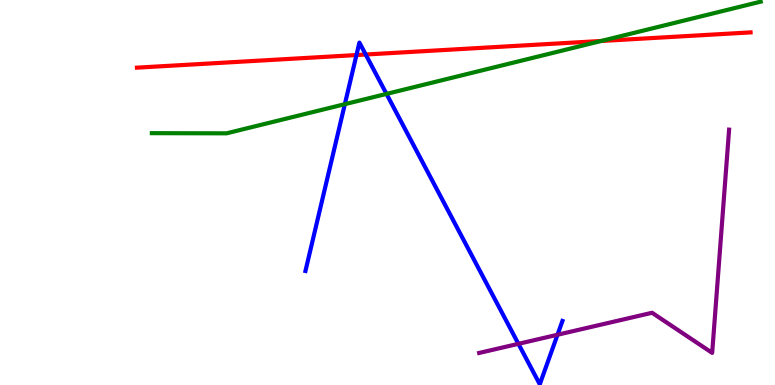[{'lines': ['blue', 'red'], 'intersections': [{'x': 4.6, 'y': 8.57}, {'x': 4.72, 'y': 8.58}]}, {'lines': ['green', 'red'], 'intersections': [{'x': 7.76, 'y': 8.94}]}, {'lines': ['purple', 'red'], 'intersections': []}, {'lines': ['blue', 'green'], 'intersections': [{'x': 4.45, 'y': 7.29}, {'x': 4.99, 'y': 7.56}]}, {'lines': ['blue', 'purple'], 'intersections': [{'x': 6.69, 'y': 1.07}, {'x': 7.19, 'y': 1.31}]}, {'lines': ['green', 'purple'], 'intersections': []}]